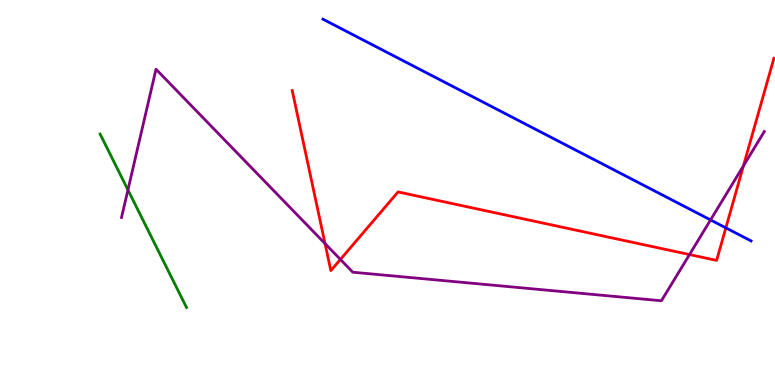[{'lines': ['blue', 'red'], 'intersections': [{'x': 9.37, 'y': 4.08}]}, {'lines': ['green', 'red'], 'intersections': []}, {'lines': ['purple', 'red'], 'intersections': [{'x': 4.19, 'y': 3.67}, {'x': 4.39, 'y': 3.26}, {'x': 8.9, 'y': 3.39}, {'x': 9.59, 'y': 5.69}]}, {'lines': ['blue', 'green'], 'intersections': []}, {'lines': ['blue', 'purple'], 'intersections': [{'x': 9.17, 'y': 4.29}]}, {'lines': ['green', 'purple'], 'intersections': [{'x': 1.65, 'y': 5.07}]}]